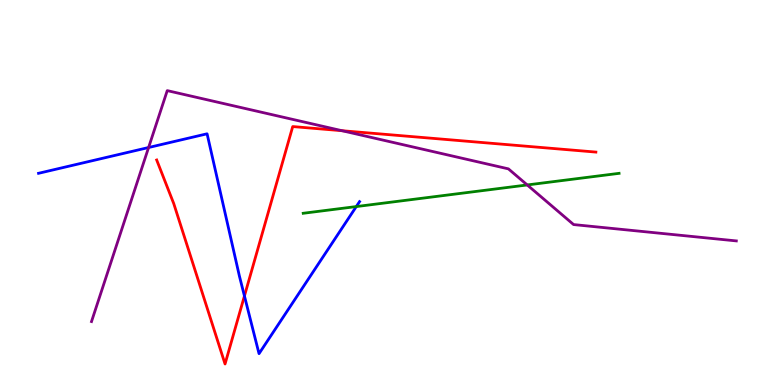[{'lines': ['blue', 'red'], 'intersections': [{'x': 3.15, 'y': 2.31}]}, {'lines': ['green', 'red'], 'intersections': []}, {'lines': ['purple', 'red'], 'intersections': [{'x': 4.41, 'y': 6.6}]}, {'lines': ['blue', 'green'], 'intersections': [{'x': 4.6, 'y': 4.63}]}, {'lines': ['blue', 'purple'], 'intersections': [{'x': 1.92, 'y': 6.17}]}, {'lines': ['green', 'purple'], 'intersections': [{'x': 6.8, 'y': 5.2}]}]